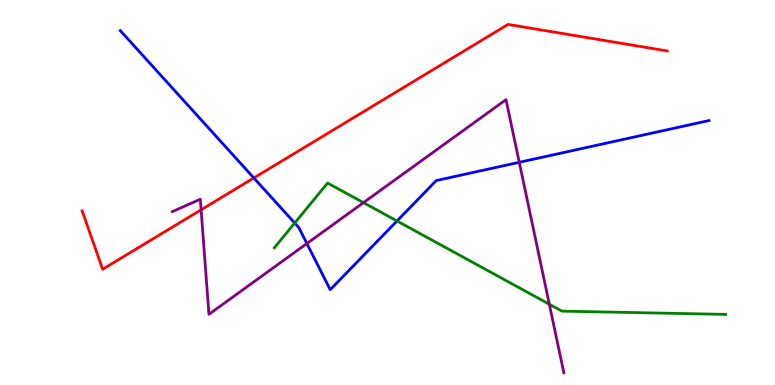[{'lines': ['blue', 'red'], 'intersections': [{'x': 3.28, 'y': 5.38}]}, {'lines': ['green', 'red'], 'intersections': []}, {'lines': ['purple', 'red'], 'intersections': [{'x': 2.6, 'y': 4.55}]}, {'lines': ['blue', 'green'], 'intersections': [{'x': 3.8, 'y': 4.21}, {'x': 5.12, 'y': 4.26}]}, {'lines': ['blue', 'purple'], 'intersections': [{'x': 3.96, 'y': 3.67}, {'x': 6.7, 'y': 5.78}]}, {'lines': ['green', 'purple'], 'intersections': [{'x': 4.69, 'y': 4.74}, {'x': 7.09, 'y': 2.1}]}]